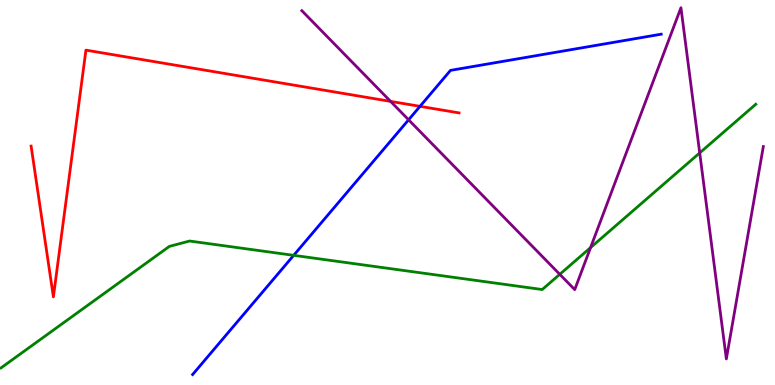[{'lines': ['blue', 'red'], 'intersections': [{'x': 5.42, 'y': 7.24}]}, {'lines': ['green', 'red'], 'intersections': []}, {'lines': ['purple', 'red'], 'intersections': [{'x': 5.04, 'y': 7.37}]}, {'lines': ['blue', 'green'], 'intersections': [{'x': 3.79, 'y': 3.37}]}, {'lines': ['blue', 'purple'], 'intersections': [{'x': 5.27, 'y': 6.89}]}, {'lines': ['green', 'purple'], 'intersections': [{'x': 7.22, 'y': 2.87}, {'x': 7.62, 'y': 3.57}, {'x': 9.03, 'y': 6.03}]}]